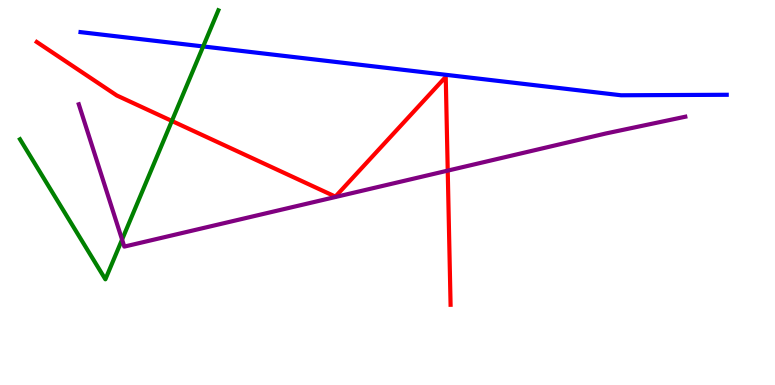[{'lines': ['blue', 'red'], 'intersections': []}, {'lines': ['green', 'red'], 'intersections': [{'x': 2.22, 'y': 6.86}]}, {'lines': ['purple', 'red'], 'intersections': [{'x': 5.78, 'y': 5.57}]}, {'lines': ['blue', 'green'], 'intersections': [{'x': 2.62, 'y': 8.79}]}, {'lines': ['blue', 'purple'], 'intersections': []}, {'lines': ['green', 'purple'], 'intersections': [{'x': 1.58, 'y': 3.78}]}]